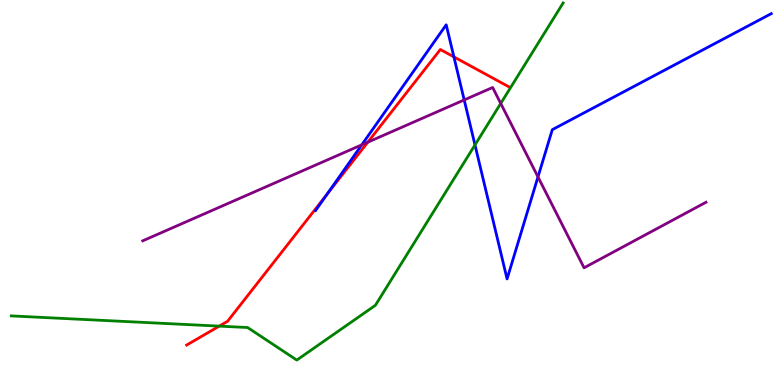[{'lines': ['blue', 'red'], 'intersections': [{'x': 4.22, 'y': 4.95}, {'x': 5.86, 'y': 8.52}]}, {'lines': ['green', 'red'], 'intersections': [{'x': 2.83, 'y': 1.53}]}, {'lines': ['purple', 'red'], 'intersections': [{'x': 4.75, 'y': 6.31}]}, {'lines': ['blue', 'green'], 'intersections': [{'x': 6.13, 'y': 6.24}]}, {'lines': ['blue', 'purple'], 'intersections': [{'x': 4.67, 'y': 6.24}, {'x': 5.99, 'y': 7.4}, {'x': 6.94, 'y': 5.41}]}, {'lines': ['green', 'purple'], 'intersections': [{'x': 6.46, 'y': 7.31}]}]